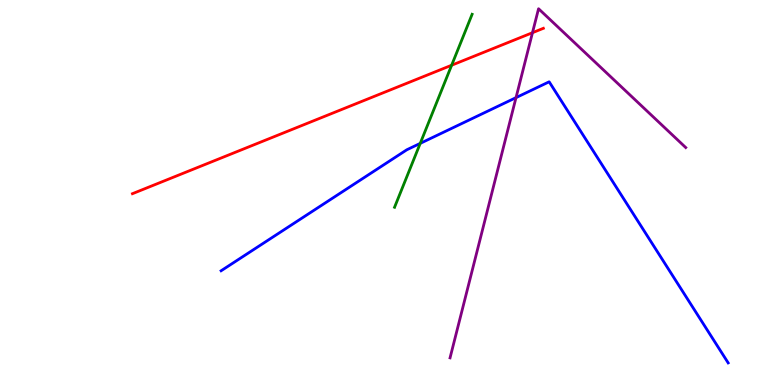[{'lines': ['blue', 'red'], 'intersections': []}, {'lines': ['green', 'red'], 'intersections': [{'x': 5.83, 'y': 8.31}]}, {'lines': ['purple', 'red'], 'intersections': [{'x': 6.87, 'y': 9.15}]}, {'lines': ['blue', 'green'], 'intersections': [{'x': 5.42, 'y': 6.28}]}, {'lines': ['blue', 'purple'], 'intersections': [{'x': 6.66, 'y': 7.46}]}, {'lines': ['green', 'purple'], 'intersections': []}]